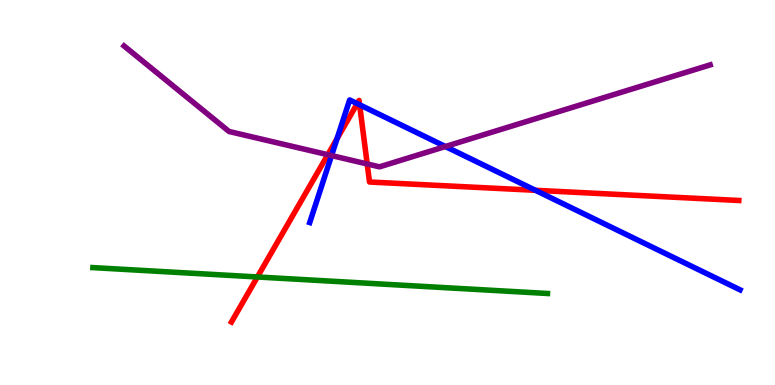[{'lines': ['blue', 'red'], 'intersections': [{'x': 4.35, 'y': 6.4}, {'x': 4.61, 'y': 7.31}, {'x': 4.64, 'y': 7.28}, {'x': 6.91, 'y': 5.06}]}, {'lines': ['green', 'red'], 'intersections': [{'x': 3.32, 'y': 2.81}]}, {'lines': ['purple', 'red'], 'intersections': [{'x': 4.23, 'y': 5.98}, {'x': 4.74, 'y': 5.74}]}, {'lines': ['blue', 'green'], 'intersections': []}, {'lines': ['blue', 'purple'], 'intersections': [{'x': 4.28, 'y': 5.96}, {'x': 5.75, 'y': 6.19}]}, {'lines': ['green', 'purple'], 'intersections': []}]